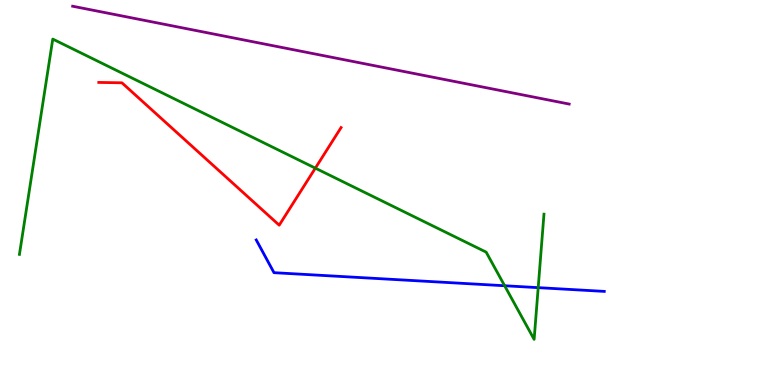[{'lines': ['blue', 'red'], 'intersections': []}, {'lines': ['green', 'red'], 'intersections': [{'x': 4.07, 'y': 5.63}]}, {'lines': ['purple', 'red'], 'intersections': []}, {'lines': ['blue', 'green'], 'intersections': [{'x': 6.51, 'y': 2.58}, {'x': 6.94, 'y': 2.53}]}, {'lines': ['blue', 'purple'], 'intersections': []}, {'lines': ['green', 'purple'], 'intersections': []}]